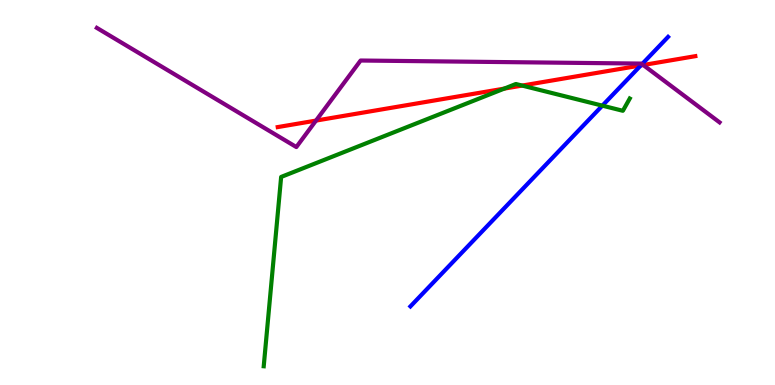[{'lines': ['blue', 'red'], 'intersections': [{'x': 8.27, 'y': 8.3}]}, {'lines': ['green', 'red'], 'intersections': [{'x': 6.51, 'y': 7.7}, {'x': 6.74, 'y': 7.78}]}, {'lines': ['purple', 'red'], 'intersections': [{'x': 4.08, 'y': 6.87}, {'x': 8.3, 'y': 8.31}]}, {'lines': ['blue', 'green'], 'intersections': [{'x': 7.77, 'y': 7.26}]}, {'lines': ['blue', 'purple'], 'intersections': [{'x': 8.28, 'y': 8.33}]}, {'lines': ['green', 'purple'], 'intersections': []}]